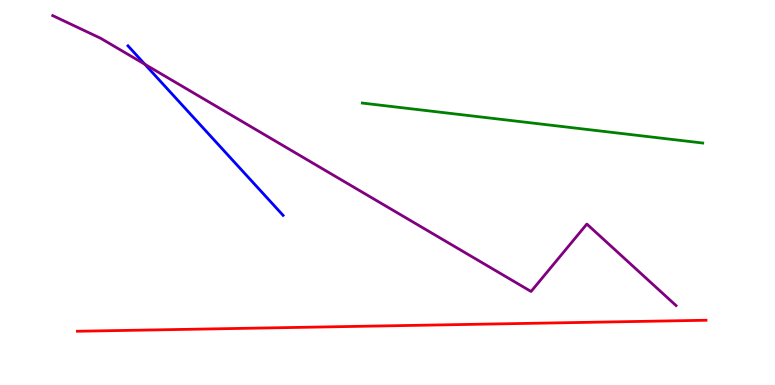[{'lines': ['blue', 'red'], 'intersections': []}, {'lines': ['green', 'red'], 'intersections': []}, {'lines': ['purple', 'red'], 'intersections': []}, {'lines': ['blue', 'green'], 'intersections': []}, {'lines': ['blue', 'purple'], 'intersections': [{'x': 1.87, 'y': 8.33}]}, {'lines': ['green', 'purple'], 'intersections': []}]